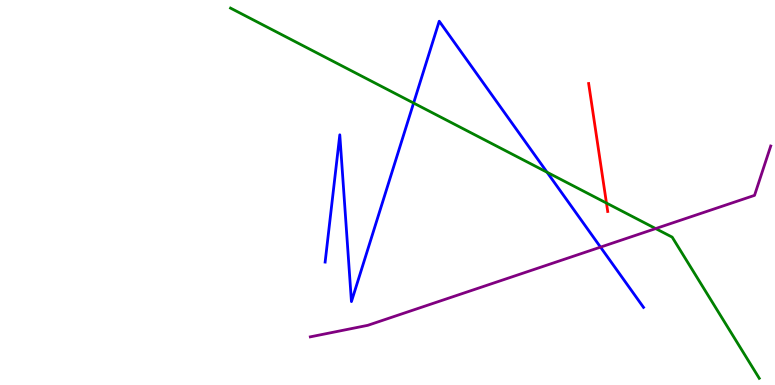[{'lines': ['blue', 'red'], 'intersections': []}, {'lines': ['green', 'red'], 'intersections': [{'x': 7.83, 'y': 4.73}]}, {'lines': ['purple', 'red'], 'intersections': []}, {'lines': ['blue', 'green'], 'intersections': [{'x': 5.34, 'y': 7.32}, {'x': 7.06, 'y': 5.53}]}, {'lines': ['blue', 'purple'], 'intersections': [{'x': 7.75, 'y': 3.58}]}, {'lines': ['green', 'purple'], 'intersections': [{'x': 8.46, 'y': 4.06}]}]